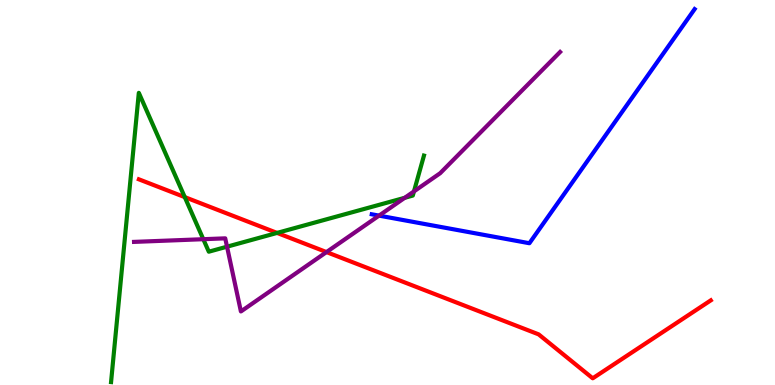[{'lines': ['blue', 'red'], 'intersections': []}, {'lines': ['green', 'red'], 'intersections': [{'x': 2.38, 'y': 4.88}, {'x': 3.58, 'y': 3.95}]}, {'lines': ['purple', 'red'], 'intersections': [{'x': 4.21, 'y': 3.45}]}, {'lines': ['blue', 'green'], 'intersections': []}, {'lines': ['blue', 'purple'], 'intersections': [{'x': 4.89, 'y': 4.4}]}, {'lines': ['green', 'purple'], 'intersections': [{'x': 2.62, 'y': 3.79}, {'x': 2.93, 'y': 3.59}, {'x': 5.22, 'y': 4.86}, {'x': 5.34, 'y': 5.03}]}]